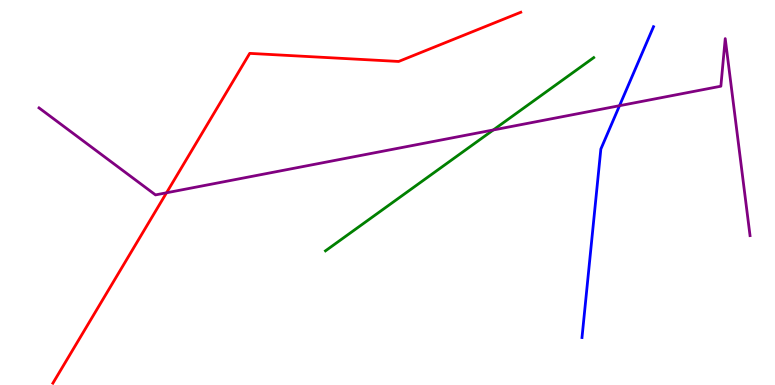[{'lines': ['blue', 'red'], 'intersections': []}, {'lines': ['green', 'red'], 'intersections': []}, {'lines': ['purple', 'red'], 'intersections': [{'x': 2.15, 'y': 4.99}]}, {'lines': ['blue', 'green'], 'intersections': []}, {'lines': ['blue', 'purple'], 'intersections': [{'x': 7.99, 'y': 7.25}]}, {'lines': ['green', 'purple'], 'intersections': [{'x': 6.36, 'y': 6.62}]}]